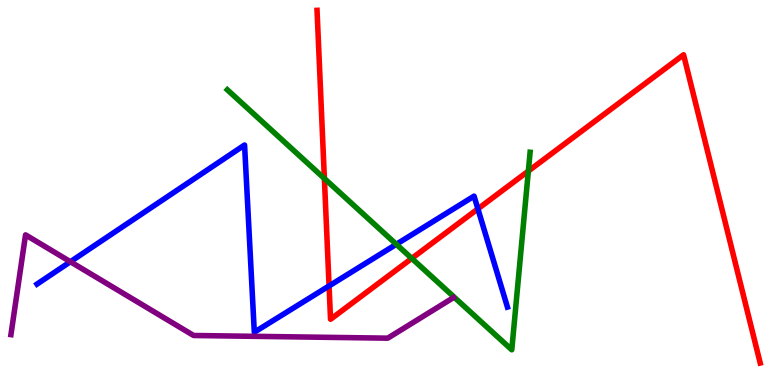[{'lines': ['blue', 'red'], 'intersections': [{'x': 4.25, 'y': 2.57}, {'x': 6.17, 'y': 4.57}]}, {'lines': ['green', 'red'], 'intersections': [{'x': 4.19, 'y': 5.36}, {'x': 5.31, 'y': 3.29}, {'x': 6.82, 'y': 5.56}]}, {'lines': ['purple', 'red'], 'intersections': []}, {'lines': ['blue', 'green'], 'intersections': [{'x': 5.11, 'y': 3.66}]}, {'lines': ['blue', 'purple'], 'intersections': [{'x': 0.908, 'y': 3.2}]}, {'lines': ['green', 'purple'], 'intersections': []}]